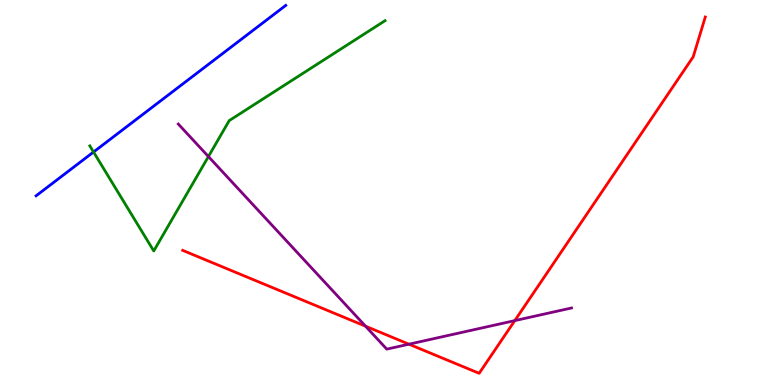[{'lines': ['blue', 'red'], 'intersections': []}, {'lines': ['green', 'red'], 'intersections': []}, {'lines': ['purple', 'red'], 'intersections': [{'x': 4.72, 'y': 1.53}, {'x': 5.28, 'y': 1.06}, {'x': 6.64, 'y': 1.67}]}, {'lines': ['blue', 'green'], 'intersections': [{'x': 1.21, 'y': 6.05}]}, {'lines': ['blue', 'purple'], 'intersections': []}, {'lines': ['green', 'purple'], 'intersections': [{'x': 2.69, 'y': 5.93}]}]